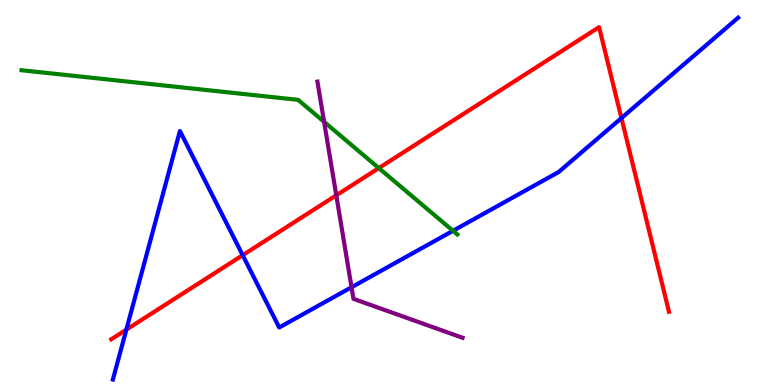[{'lines': ['blue', 'red'], 'intersections': [{'x': 1.63, 'y': 1.44}, {'x': 3.13, 'y': 3.37}, {'x': 8.02, 'y': 6.93}]}, {'lines': ['green', 'red'], 'intersections': [{'x': 4.89, 'y': 5.63}]}, {'lines': ['purple', 'red'], 'intersections': [{'x': 4.34, 'y': 4.93}]}, {'lines': ['blue', 'green'], 'intersections': [{'x': 5.85, 'y': 4.01}]}, {'lines': ['blue', 'purple'], 'intersections': [{'x': 4.54, 'y': 2.54}]}, {'lines': ['green', 'purple'], 'intersections': [{'x': 4.18, 'y': 6.84}]}]